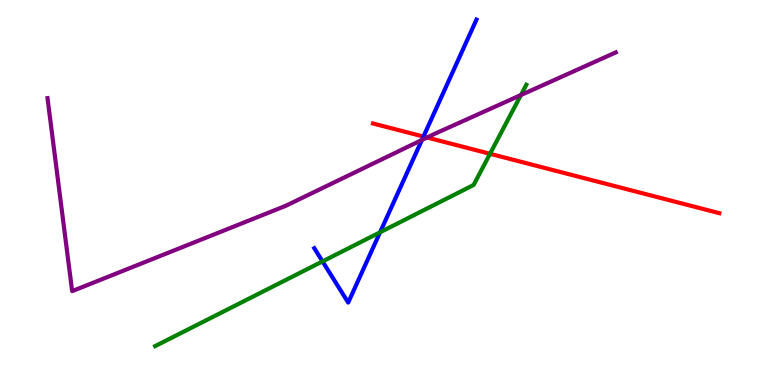[{'lines': ['blue', 'red'], 'intersections': [{'x': 5.46, 'y': 6.45}]}, {'lines': ['green', 'red'], 'intersections': [{'x': 6.32, 'y': 6.01}]}, {'lines': ['purple', 'red'], 'intersections': [{'x': 5.51, 'y': 6.43}]}, {'lines': ['blue', 'green'], 'intersections': [{'x': 4.16, 'y': 3.21}, {'x': 4.9, 'y': 3.97}]}, {'lines': ['blue', 'purple'], 'intersections': [{'x': 5.44, 'y': 6.36}]}, {'lines': ['green', 'purple'], 'intersections': [{'x': 6.72, 'y': 7.53}]}]